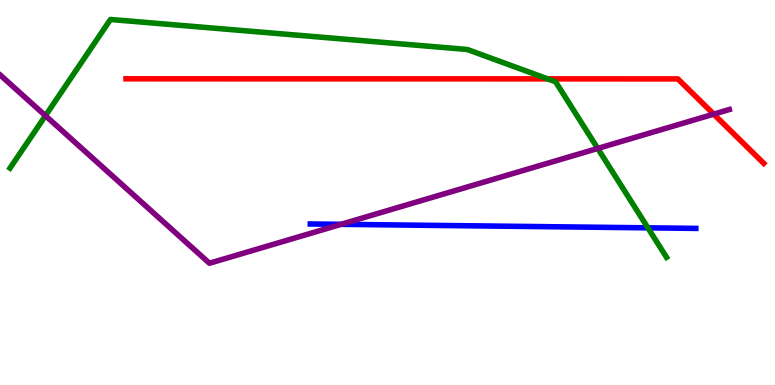[{'lines': ['blue', 'red'], 'intersections': []}, {'lines': ['green', 'red'], 'intersections': [{'x': 7.07, 'y': 7.95}]}, {'lines': ['purple', 'red'], 'intersections': [{'x': 9.21, 'y': 7.04}]}, {'lines': ['blue', 'green'], 'intersections': [{'x': 8.36, 'y': 4.08}]}, {'lines': ['blue', 'purple'], 'intersections': [{'x': 4.4, 'y': 4.17}]}, {'lines': ['green', 'purple'], 'intersections': [{'x': 0.586, 'y': 6.99}, {'x': 7.71, 'y': 6.14}]}]